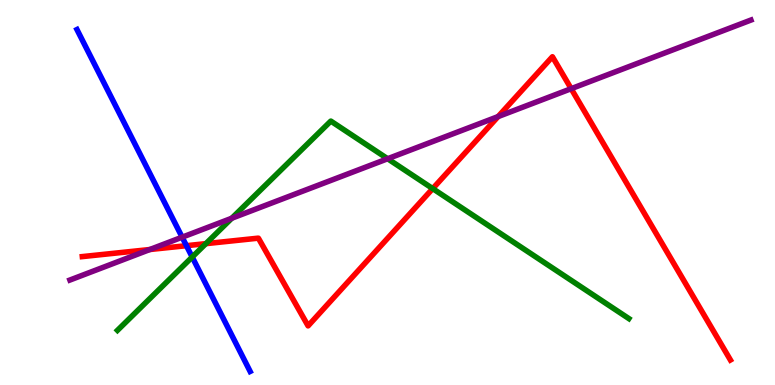[{'lines': ['blue', 'red'], 'intersections': [{'x': 2.41, 'y': 3.62}]}, {'lines': ['green', 'red'], 'intersections': [{'x': 2.66, 'y': 3.67}, {'x': 5.58, 'y': 5.1}]}, {'lines': ['purple', 'red'], 'intersections': [{'x': 1.93, 'y': 3.52}, {'x': 6.43, 'y': 6.97}, {'x': 7.37, 'y': 7.7}]}, {'lines': ['blue', 'green'], 'intersections': [{'x': 2.48, 'y': 3.32}]}, {'lines': ['blue', 'purple'], 'intersections': [{'x': 2.35, 'y': 3.84}]}, {'lines': ['green', 'purple'], 'intersections': [{'x': 2.99, 'y': 4.33}, {'x': 5.0, 'y': 5.88}]}]